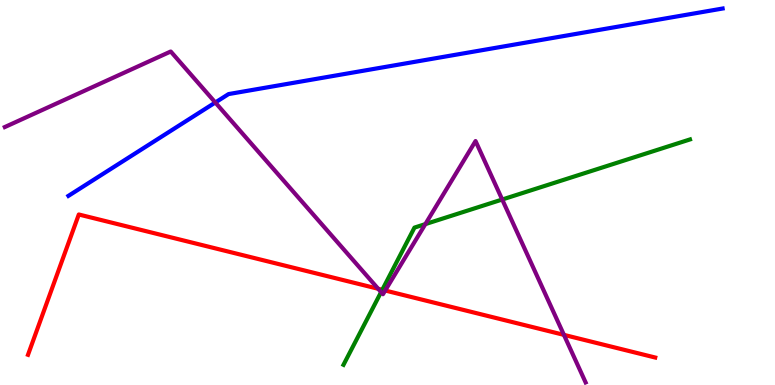[{'lines': ['blue', 'red'], 'intersections': []}, {'lines': ['green', 'red'], 'intersections': [{'x': 4.93, 'y': 2.47}]}, {'lines': ['purple', 'red'], 'intersections': [{'x': 4.88, 'y': 2.5}, {'x': 4.97, 'y': 2.45}, {'x': 7.28, 'y': 1.3}]}, {'lines': ['blue', 'green'], 'intersections': []}, {'lines': ['blue', 'purple'], 'intersections': [{'x': 2.78, 'y': 7.34}]}, {'lines': ['green', 'purple'], 'intersections': [{'x': 4.92, 'y': 2.41}, {'x': 5.49, 'y': 4.18}, {'x': 6.48, 'y': 4.82}]}]